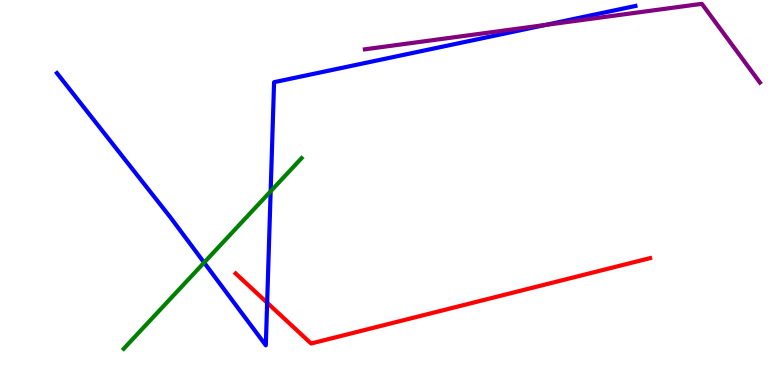[{'lines': ['blue', 'red'], 'intersections': [{'x': 3.45, 'y': 2.14}]}, {'lines': ['green', 'red'], 'intersections': []}, {'lines': ['purple', 'red'], 'intersections': []}, {'lines': ['blue', 'green'], 'intersections': [{'x': 2.63, 'y': 3.18}, {'x': 3.49, 'y': 5.03}]}, {'lines': ['blue', 'purple'], 'intersections': [{'x': 7.04, 'y': 9.35}]}, {'lines': ['green', 'purple'], 'intersections': []}]